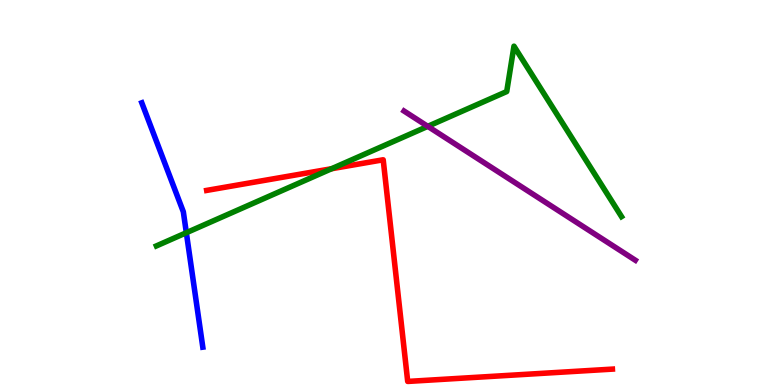[{'lines': ['blue', 'red'], 'intersections': []}, {'lines': ['green', 'red'], 'intersections': [{'x': 4.28, 'y': 5.62}]}, {'lines': ['purple', 'red'], 'intersections': []}, {'lines': ['blue', 'green'], 'intersections': [{'x': 2.4, 'y': 3.96}]}, {'lines': ['blue', 'purple'], 'intersections': []}, {'lines': ['green', 'purple'], 'intersections': [{'x': 5.52, 'y': 6.72}]}]